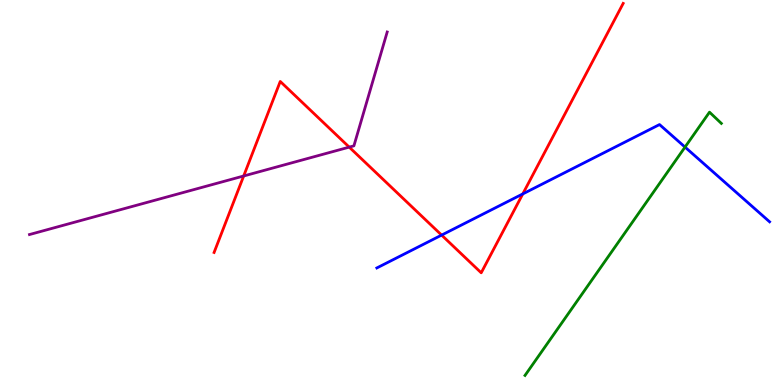[{'lines': ['blue', 'red'], 'intersections': [{'x': 5.7, 'y': 3.89}, {'x': 6.75, 'y': 4.96}]}, {'lines': ['green', 'red'], 'intersections': []}, {'lines': ['purple', 'red'], 'intersections': [{'x': 3.14, 'y': 5.43}, {'x': 4.51, 'y': 6.18}]}, {'lines': ['blue', 'green'], 'intersections': [{'x': 8.84, 'y': 6.18}]}, {'lines': ['blue', 'purple'], 'intersections': []}, {'lines': ['green', 'purple'], 'intersections': []}]